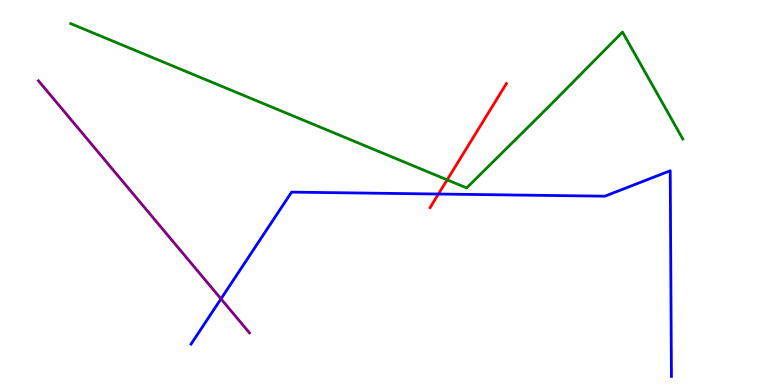[{'lines': ['blue', 'red'], 'intersections': [{'x': 5.66, 'y': 4.96}]}, {'lines': ['green', 'red'], 'intersections': [{'x': 5.77, 'y': 5.33}]}, {'lines': ['purple', 'red'], 'intersections': []}, {'lines': ['blue', 'green'], 'intersections': []}, {'lines': ['blue', 'purple'], 'intersections': [{'x': 2.85, 'y': 2.24}]}, {'lines': ['green', 'purple'], 'intersections': []}]